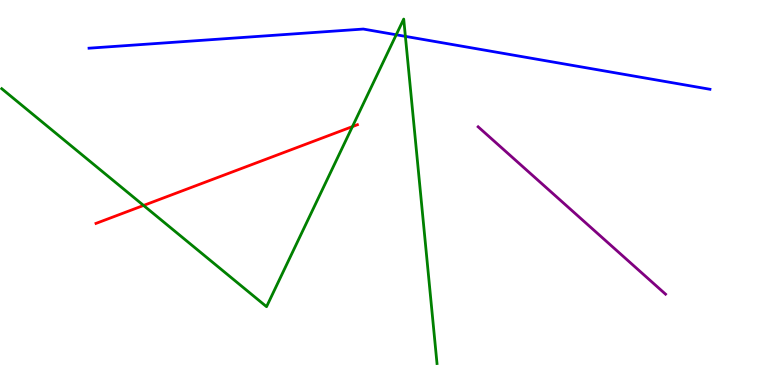[{'lines': ['blue', 'red'], 'intersections': []}, {'lines': ['green', 'red'], 'intersections': [{'x': 1.85, 'y': 4.66}, {'x': 4.55, 'y': 6.71}]}, {'lines': ['purple', 'red'], 'intersections': []}, {'lines': ['blue', 'green'], 'intersections': [{'x': 5.11, 'y': 9.1}, {'x': 5.23, 'y': 9.06}]}, {'lines': ['blue', 'purple'], 'intersections': []}, {'lines': ['green', 'purple'], 'intersections': []}]